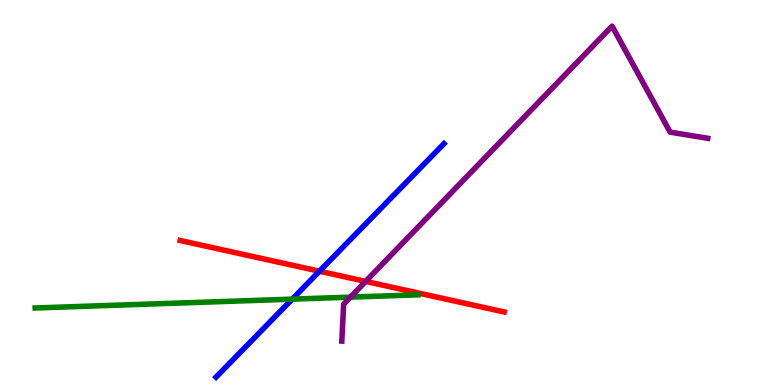[{'lines': ['blue', 'red'], 'intersections': [{'x': 4.12, 'y': 2.96}]}, {'lines': ['green', 'red'], 'intersections': []}, {'lines': ['purple', 'red'], 'intersections': [{'x': 4.72, 'y': 2.69}]}, {'lines': ['blue', 'green'], 'intersections': [{'x': 3.77, 'y': 2.23}]}, {'lines': ['blue', 'purple'], 'intersections': []}, {'lines': ['green', 'purple'], 'intersections': [{'x': 4.52, 'y': 2.28}]}]